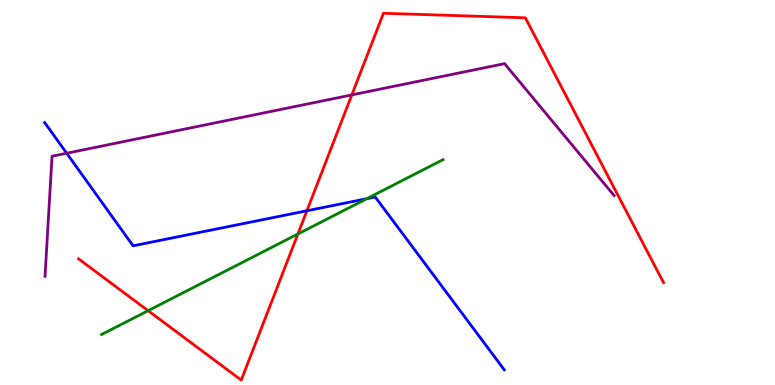[{'lines': ['blue', 'red'], 'intersections': [{'x': 3.96, 'y': 4.53}]}, {'lines': ['green', 'red'], 'intersections': [{'x': 1.91, 'y': 1.93}, {'x': 3.84, 'y': 3.92}]}, {'lines': ['purple', 'red'], 'intersections': [{'x': 4.54, 'y': 7.53}]}, {'lines': ['blue', 'green'], 'intersections': [{'x': 4.73, 'y': 4.84}]}, {'lines': ['blue', 'purple'], 'intersections': [{'x': 0.86, 'y': 6.02}]}, {'lines': ['green', 'purple'], 'intersections': []}]